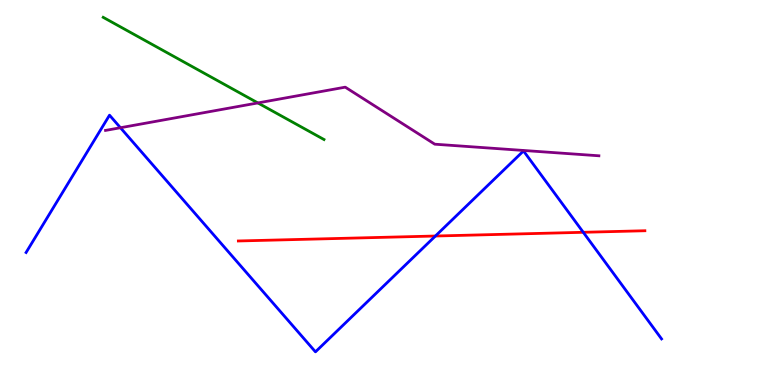[{'lines': ['blue', 'red'], 'intersections': [{'x': 5.62, 'y': 3.87}, {'x': 7.53, 'y': 3.97}]}, {'lines': ['green', 'red'], 'intersections': []}, {'lines': ['purple', 'red'], 'intersections': []}, {'lines': ['blue', 'green'], 'intersections': []}, {'lines': ['blue', 'purple'], 'intersections': [{'x': 1.55, 'y': 6.68}]}, {'lines': ['green', 'purple'], 'intersections': [{'x': 3.33, 'y': 7.33}]}]